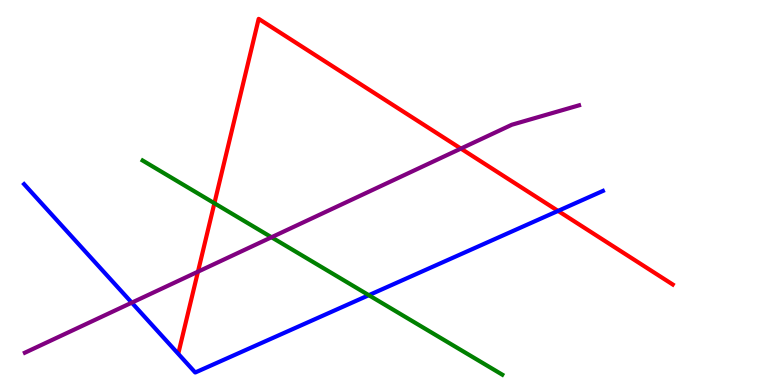[{'lines': ['blue', 'red'], 'intersections': [{'x': 7.2, 'y': 4.52}]}, {'lines': ['green', 'red'], 'intersections': [{'x': 2.77, 'y': 4.72}]}, {'lines': ['purple', 'red'], 'intersections': [{'x': 2.55, 'y': 2.94}, {'x': 5.95, 'y': 6.14}]}, {'lines': ['blue', 'green'], 'intersections': [{'x': 4.76, 'y': 2.33}]}, {'lines': ['blue', 'purple'], 'intersections': [{'x': 1.7, 'y': 2.14}]}, {'lines': ['green', 'purple'], 'intersections': [{'x': 3.5, 'y': 3.84}]}]